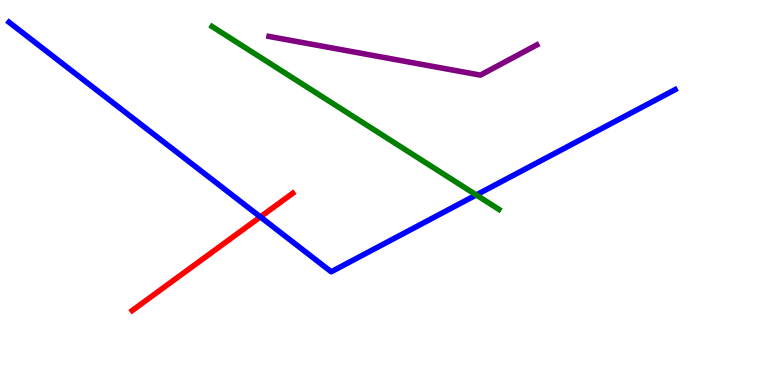[{'lines': ['blue', 'red'], 'intersections': [{'x': 3.36, 'y': 4.37}]}, {'lines': ['green', 'red'], 'intersections': []}, {'lines': ['purple', 'red'], 'intersections': []}, {'lines': ['blue', 'green'], 'intersections': [{'x': 6.15, 'y': 4.94}]}, {'lines': ['blue', 'purple'], 'intersections': []}, {'lines': ['green', 'purple'], 'intersections': []}]